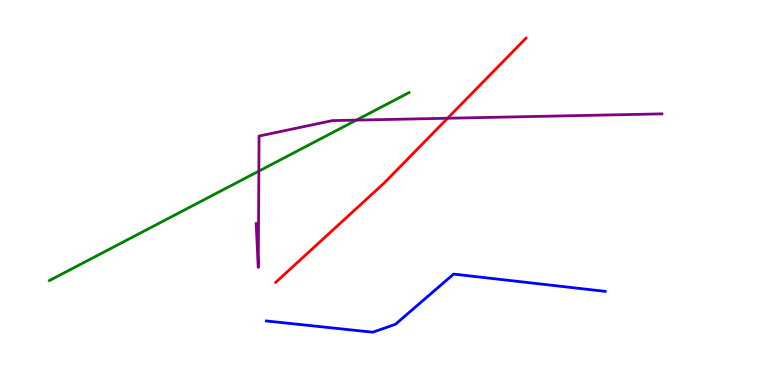[{'lines': ['blue', 'red'], 'intersections': []}, {'lines': ['green', 'red'], 'intersections': []}, {'lines': ['purple', 'red'], 'intersections': [{'x': 5.78, 'y': 6.93}]}, {'lines': ['blue', 'green'], 'intersections': []}, {'lines': ['blue', 'purple'], 'intersections': []}, {'lines': ['green', 'purple'], 'intersections': [{'x': 3.34, 'y': 5.56}, {'x': 4.6, 'y': 6.88}]}]